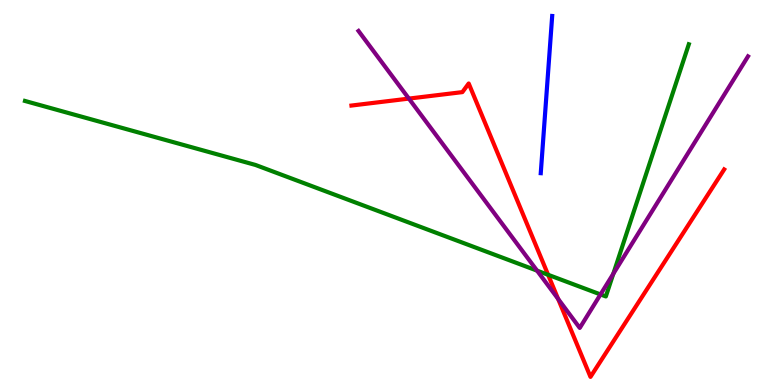[{'lines': ['blue', 'red'], 'intersections': []}, {'lines': ['green', 'red'], 'intersections': [{'x': 7.07, 'y': 2.86}]}, {'lines': ['purple', 'red'], 'intersections': [{'x': 5.28, 'y': 7.44}, {'x': 7.2, 'y': 2.24}]}, {'lines': ['blue', 'green'], 'intersections': []}, {'lines': ['blue', 'purple'], 'intersections': []}, {'lines': ['green', 'purple'], 'intersections': [{'x': 6.93, 'y': 2.97}, {'x': 7.75, 'y': 2.35}, {'x': 7.91, 'y': 2.89}]}]